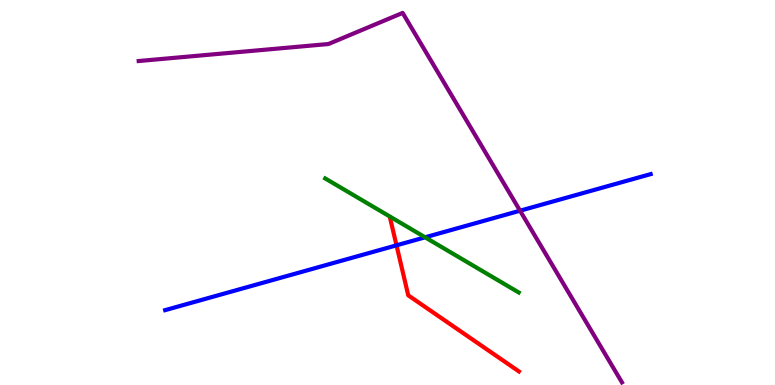[{'lines': ['blue', 'red'], 'intersections': [{'x': 5.12, 'y': 3.63}]}, {'lines': ['green', 'red'], 'intersections': []}, {'lines': ['purple', 'red'], 'intersections': []}, {'lines': ['blue', 'green'], 'intersections': [{'x': 5.49, 'y': 3.84}]}, {'lines': ['blue', 'purple'], 'intersections': [{'x': 6.71, 'y': 4.53}]}, {'lines': ['green', 'purple'], 'intersections': []}]